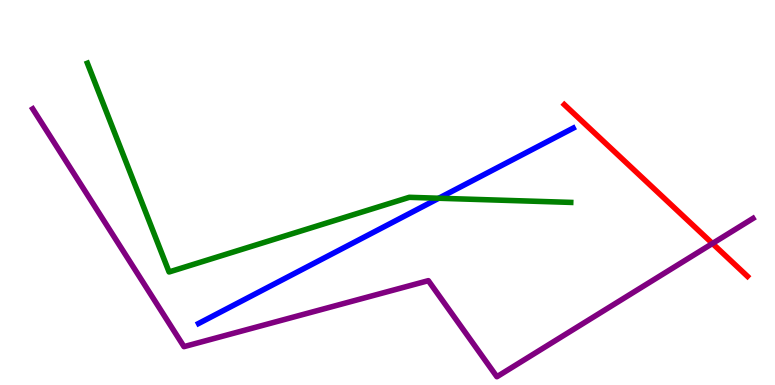[{'lines': ['blue', 'red'], 'intersections': []}, {'lines': ['green', 'red'], 'intersections': []}, {'lines': ['purple', 'red'], 'intersections': [{'x': 9.19, 'y': 3.68}]}, {'lines': ['blue', 'green'], 'intersections': [{'x': 5.66, 'y': 4.85}]}, {'lines': ['blue', 'purple'], 'intersections': []}, {'lines': ['green', 'purple'], 'intersections': []}]